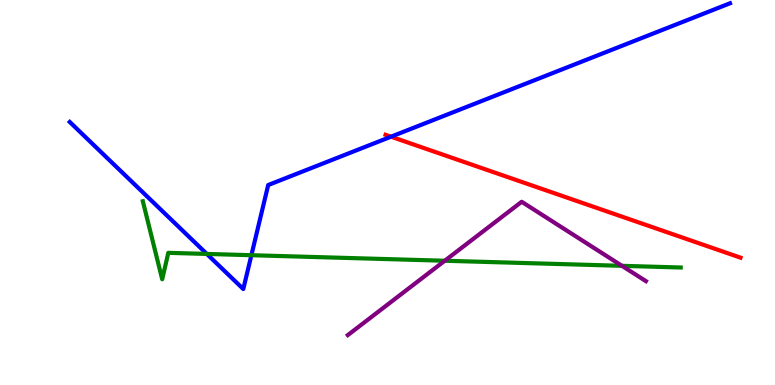[{'lines': ['blue', 'red'], 'intersections': [{'x': 5.05, 'y': 6.45}]}, {'lines': ['green', 'red'], 'intersections': []}, {'lines': ['purple', 'red'], 'intersections': []}, {'lines': ['blue', 'green'], 'intersections': [{'x': 2.67, 'y': 3.4}, {'x': 3.24, 'y': 3.37}]}, {'lines': ['blue', 'purple'], 'intersections': []}, {'lines': ['green', 'purple'], 'intersections': [{'x': 5.74, 'y': 3.23}, {'x': 8.02, 'y': 3.1}]}]